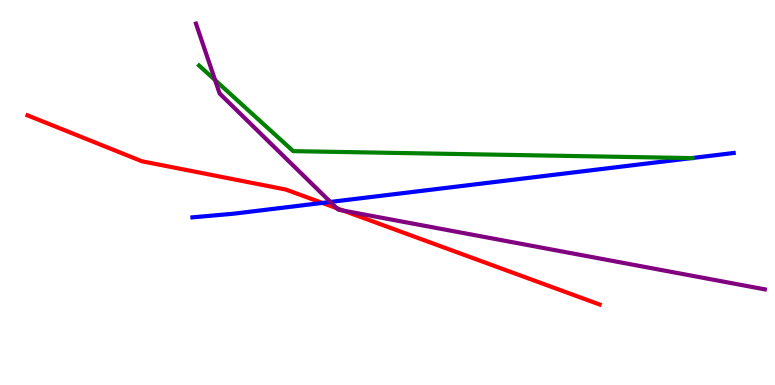[{'lines': ['blue', 'red'], 'intersections': [{'x': 4.16, 'y': 4.73}]}, {'lines': ['green', 'red'], 'intersections': []}, {'lines': ['purple', 'red'], 'intersections': [{'x': 4.35, 'y': 4.59}, {'x': 4.43, 'y': 4.53}]}, {'lines': ['blue', 'green'], 'intersections': [{'x': 8.93, 'y': 5.89}]}, {'lines': ['blue', 'purple'], 'intersections': [{'x': 4.26, 'y': 4.75}]}, {'lines': ['green', 'purple'], 'intersections': [{'x': 2.78, 'y': 7.92}]}]